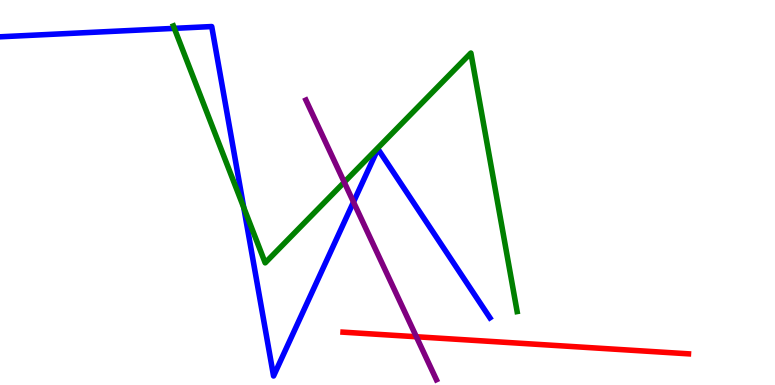[{'lines': ['blue', 'red'], 'intersections': []}, {'lines': ['green', 'red'], 'intersections': []}, {'lines': ['purple', 'red'], 'intersections': [{'x': 5.37, 'y': 1.25}]}, {'lines': ['blue', 'green'], 'intersections': [{'x': 2.25, 'y': 9.26}, {'x': 3.15, 'y': 4.61}]}, {'lines': ['blue', 'purple'], 'intersections': [{'x': 4.56, 'y': 4.75}]}, {'lines': ['green', 'purple'], 'intersections': [{'x': 4.44, 'y': 5.27}]}]